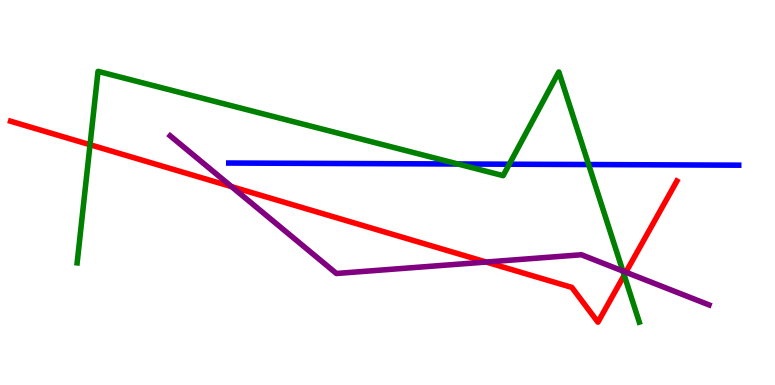[{'lines': ['blue', 'red'], 'intersections': []}, {'lines': ['green', 'red'], 'intersections': [{'x': 1.16, 'y': 6.24}, {'x': 8.05, 'y': 2.85}]}, {'lines': ['purple', 'red'], 'intersections': [{'x': 2.99, 'y': 5.15}, {'x': 6.27, 'y': 3.19}, {'x': 8.08, 'y': 2.93}]}, {'lines': ['blue', 'green'], 'intersections': [{'x': 5.91, 'y': 5.74}, {'x': 6.57, 'y': 5.73}, {'x': 7.6, 'y': 5.73}]}, {'lines': ['blue', 'purple'], 'intersections': []}, {'lines': ['green', 'purple'], 'intersections': [{'x': 8.04, 'y': 2.96}]}]